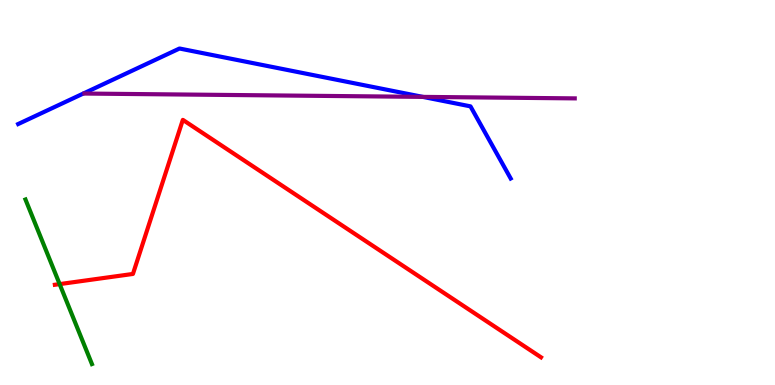[{'lines': ['blue', 'red'], 'intersections': []}, {'lines': ['green', 'red'], 'intersections': [{'x': 0.77, 'y': 2.62}]}, {'lines': ['purple', 'red'], 'intersections': []}, {'lines': ['blue', 'green'], 'intersections': []}, {'lines': ['blue', 'purple'], 'intersections': [{'x': 5.46, 'y': 7.48}]}, {'lines': ['green', 'purple'], 'intersections': []}]